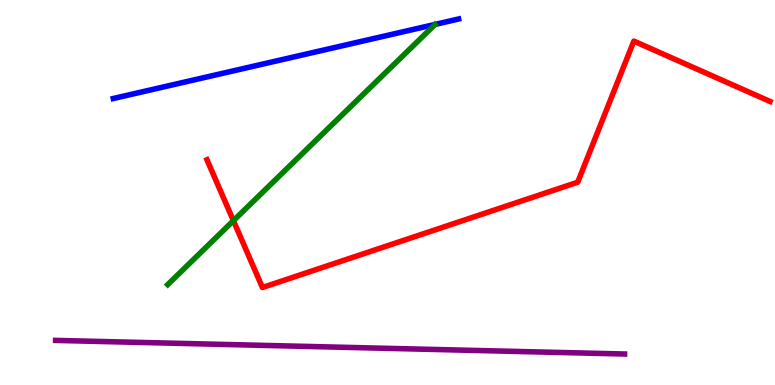[{'lines': ['blue', 'red'], 'intersections': []}, {'lines': ['green', 'red'], 'intersections': [{'x': 3.01, 'y': 4.27}]}, {'lines': ['purple', 'red'], 'intersections': []}, {'lines': ['blue', 'green'], 'intersections': []}, {'lines': ['blue', 'purple'], 'intersections': []}, {'lines': ['green', 'purple'], 'intersections': []}]